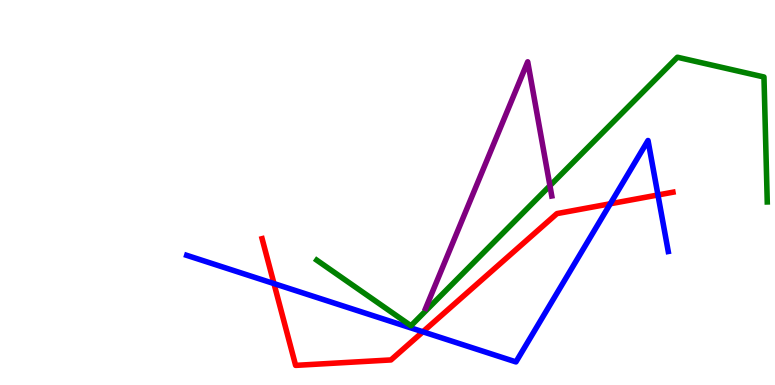[{'lines': ['blue', 'red'], 'intersections': [{'x': 3.54, 'y': 2.63}, {'x': 5.46, 'y': 1.38}, {'x': 7.87, 'y': 4.71}, {'x': 8.49, 'y': 4.94}]}, {'lines': ['green', 'red'], 'intersections': []}, {'lines': ['purple', 'red'], 'intersections': []}, {'lines': ['blue', 'green'], 'intersections': []}, {'lines': ['blue', 'purple'], 'intersections': []}, {'lines': ['green', 'purple'], 'intersections': [{'x': 7.1, 'y': 5.18}]}]